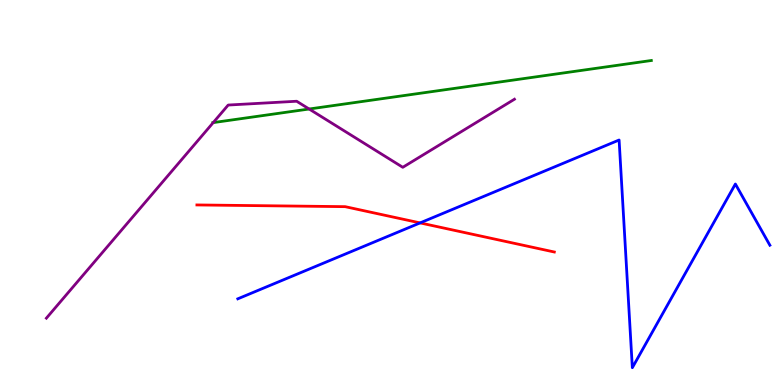[{'lines': ['blue', 'red'], 'intersections': [{'x': 5.42, 'y': 4.21}]}, {'lines': ['green', 'red'], 'intersections': []}, {'lines': ['purple', 'red'], 'intersections': []}, {'lines': ['blue', 'green'], 'intersections': []}, {'lines': ['blue', 'purple'], 'intersections': []}, {'lines': ['green', 'purple'], 'intersections': [{'x': 2.75, 'y': 6.82}, {'x': 3.99, 'y': 7.17}]}]